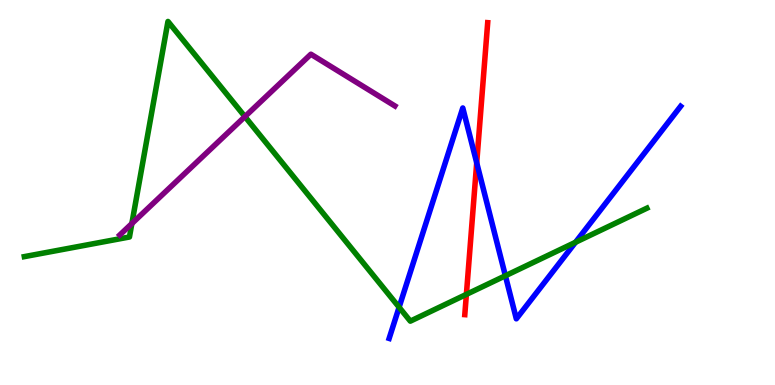[{'lines': ['blue', 'red'], 'intersections': [{'x': 6.15, 'y': 5.77}]}, {'lines': ['green', 'red'], 'intersections': [{'x': 6.02, 'y': 2.35}]}, {'lines': ['purple', 'red'], 'intersections': []}, {'lines': ['blue', 'green'], 'intersections': [{'x': 5.15, 'y': 2.02}, {'x': 6.52, 'y': 2.84}, {'x': 7.43, 'y': 3.71}]}, {'lines': ['blue', 'purple'], 'intersections': []}, {'lines': ['green', 'purple'], 'intersections': [{'x': 1.7, 'y': 4.19}, {'x': 3.16, 'y': 6.97}]}]